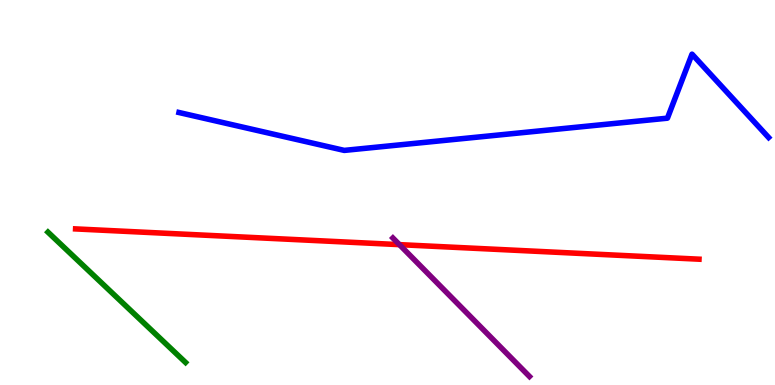[{'lines': ['blue', 'red'], 'intersections': []}, {'lines': ['green', 'red'], 'intersections': []}, {'lines': ['purple', 'red'], 'intersections': [{'x': 5.15, 'y': 3.65}]}, {'lines': ['blue', 'green'], 'intersections': []}, {'lines': ['blue', 'purple'], 'intersections': []}, {'lines': ['green', 'purple'], 'intersections': []}]